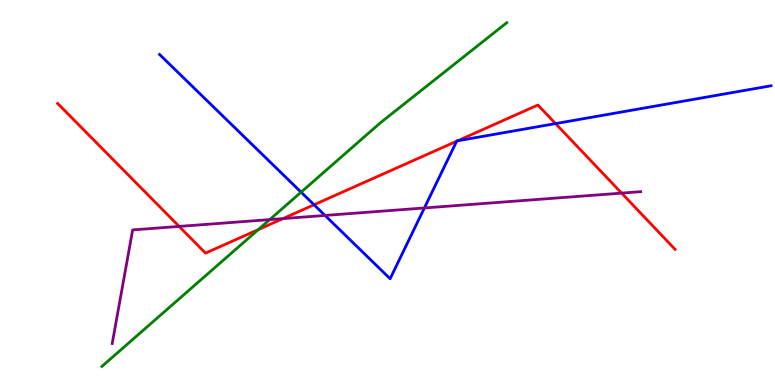[{'lines': ['blue', 'red'], 'intersections': [{'x': 4.05, 'y': 4.68}, {'x': 5.89, 'y': 6.33}, {'x': 5.91, 'y': 6.34}, {'x': 7.17, 'y': 6.79}]}, {'lines': ['green', 'red'], 'intersections': [{'x': 3.33, 'y': 4.04}]}, {'lines': ['purple', 'red'], 'intersections': [{'x': 2.31, 'y': 4.12}, {'x': 3.65, 'y': 4.32}, {'x': 8.02, 'y': 4.98}]}, {'lines': ['blue', 'green'], 'intersections': [{'x': 3.89, 'y': 5.01}]}, {'lines': ['blue', 'purple'], 'intersections': [{'x': 4.19, 'y': 4.4}, {'x': 5.48, 'y': 4.6}]}, {'lines': ['green', 'purple'], 'intersections': [{'x': 3.48, 'y': 4.3}]}]